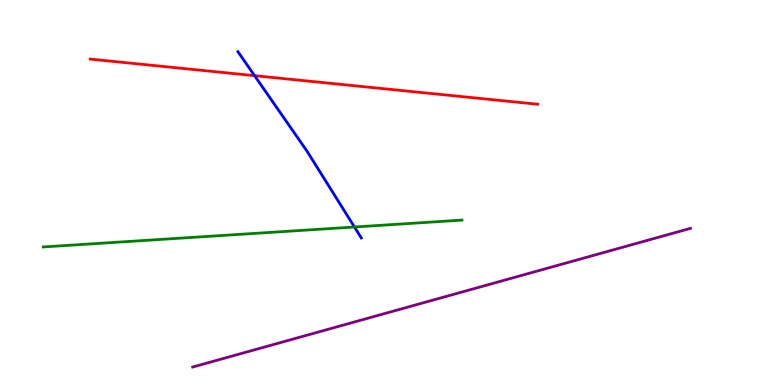[{'lines': ['blue', 'red'], 'intersections': [{'x': 3.29, 'y': 8.03}]}, {'lines': ['green', 'red'], 'intersections': []}, {'lines': ['purple', 'red'], 'intersections': []}, {'lines': ['blue', 'green'], 'intersections': [{'x': 4.57, 'y': 4.1}]}, {'lines': ['blue', 'purple'], 'intersections': []}, {'lines': ['green', 'purple'], 'intersections': []}]